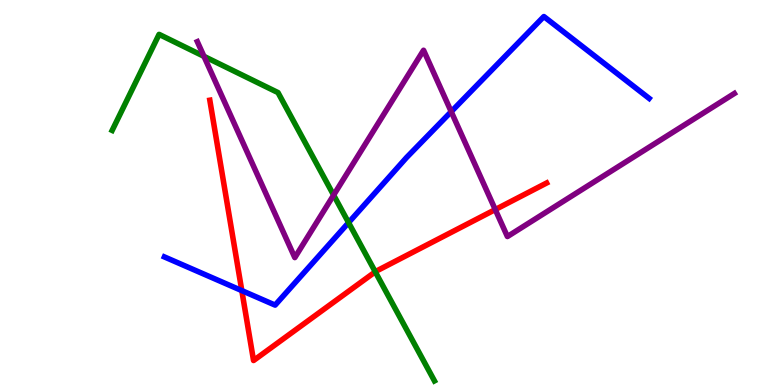[{'lines': ['blue', 'red'], 'intersections': [{'x': 3.12, 'y': 2.45}]}, {'lines': ['green', 'red'], 'intersections': [{'x': 4.84, 'y': 2.94}]}, {'lines': ['purple', 'red'], 'intersections': [{'x': 6.39, 'y': 4.56}]}, {'lines': ['blue', 'green'], 'intersections': [{'x': 4.5, 'y': 4.22}]}, {'lines': ['blue', 'purple'], 'intersections': [{'x': 5.82, 'y': 7.1}]}, {'lines': ['green', 'purple'], 'intersections': [{'x': 2.63, 'y': 8.54}, {'x': 4.3, 'y': 4.93}]}]